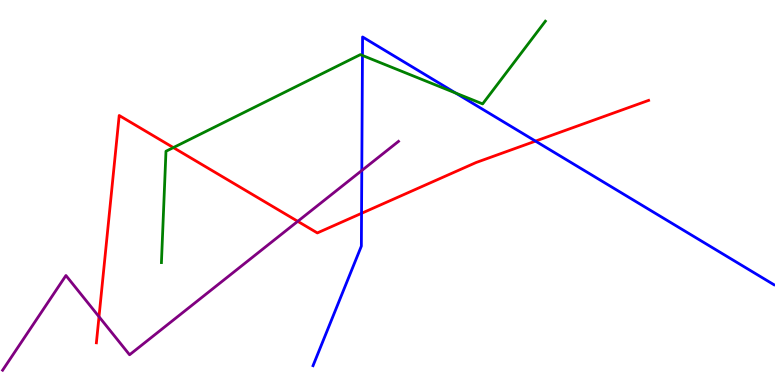[{'lines': ['blue', 'red'], 'intersections': [{'x': 4.67, 'y': 4.46}, {'x': 6.91, 'y': 6.33}]}, {'lines': ['green', 'red'], 'intersections': [{'x': 2.24, 'y': 6.17}]}, {'lines': ['purple', 'red'], 'intersections': [{'x': 1.28, 'y': 1.77}, {'x': 3.84, 'y': 4.25}]}, {'lines': ['blue', 'green'], 'intersections': [{'x': 4.68, 'y': 8.56}, {'x': 5.88, 'y': 7.58}]}, {'lines': ['blue', 'purple'], 'intersections': [{'x': 4.67, 'y': 5.57}]}, {'lines': ['green', 'purple'], 'intersections': []}]